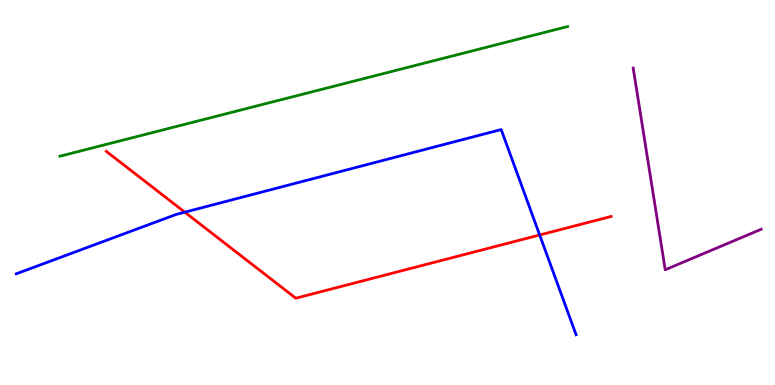[{'lines': ['blue', 'red'], 'intersections': [{'x': 2.38, 'y': 4.49}, {'x': 6.96, 'y': 3.9}]}, {'lines': ['green', 'red'], 'intersections': []}, {'lines': ['purple', 'red'], 'intersections': []}, {'lines': ['blue', 'green'], 'intersections': []}, {'lines': ['blue', 'purple'], 'intersections': []}, {'lines': ['green', 'purple'], 'intersections': []}]